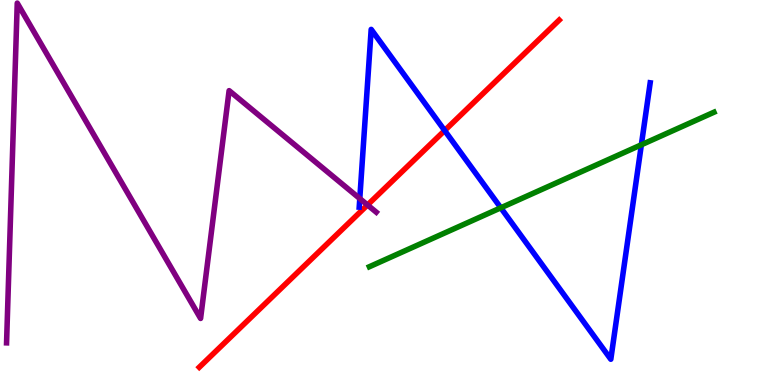[{'lines': ['blue', 'red'], 'intersections': [{'x': 5.74, 'y': 6.61}]}, {'lines': ['green', 'red'], 'intersections': []}, {'lines': ['purple', 'red'], 'intersections': [{'x': 4.74, 'y': 4.68}]}, {'lines': ['blue', 'green'], 'intersections': [{'x': 6.46, 'y': 4.6}, {'x': 8.28, 'y': 6.24}]}, {'lines': ['blue', 'purple'], 'intersections': [{'x': 4.64, 'y': 4.84}]}, {'lines': ['green', 'purple'], 'intersections': []}]